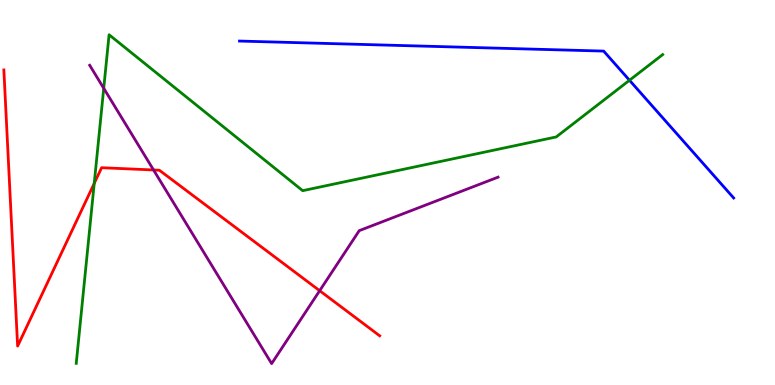[{'lines': ['blue', 'red'], 'intersections': []}, {'lines': ['green', 'red'], 'intersections': [{'x': 1.22, 'y': 5.24}]}, {'lines': ['purple', 'red'], 'intersections': [{'x': 1.98, 'y': 5.59}, {'x': 4.12, 'y': 2.45}]}, {'lines': ['blue', 'green'], 'intersections': [{'x': 8.12, 'y': 7.92}]}, {'lines': ['blue', 'purple'], 'intersections': []}, {'lines': ['green', 'purple'], 'intersections': [{'x': 1.34, 'y': 7.71}]}]